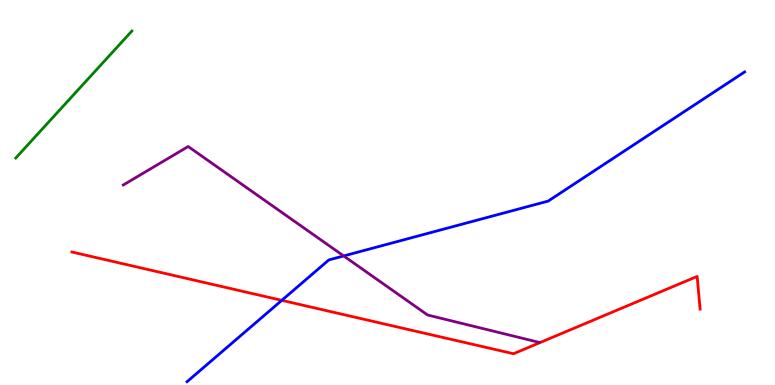[{'lines': ['blue', 'red'], 'intersections': [{'x': 3.64, 'y': 2.2}]}, {'lines': ['green', 'red'], 'intersections': []}, {'lines': ['purple', 'red'], 'intersections': []}, {'lines': ['blue', 'green'], 'intersections': []}, {'lines': ['blue', 'purple'], 'intersections': [{'x': 4.43, 'y': 3.35}]}, {'lines': ['green', 'purple'], 'intersections': []}]